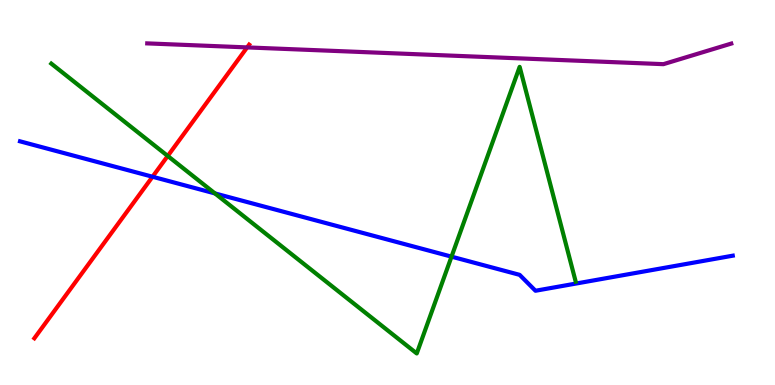[{'lines': ['blue', 'red'], 'intersections': [{'x': 1.97, 'y': 5.41}]}, {'lines': ['green', 'red'], 'intersections': [{'x': 2.16, 'y': 5.95}]}, {'lines': ['purple', 'red'], 'intersections': [{'x': 3.19, 'y': 8.77}]}, {'lines': ['blue', 'green'], 'intersections': [{'x': 2.77, 'y': 4.98}, {'x': 5.83, 'y': 3.33}]}, {'lines': ['blue', 'purple'], 'intersections': []}, {'lines': ['green', 'purple'], 'intersections': []}]